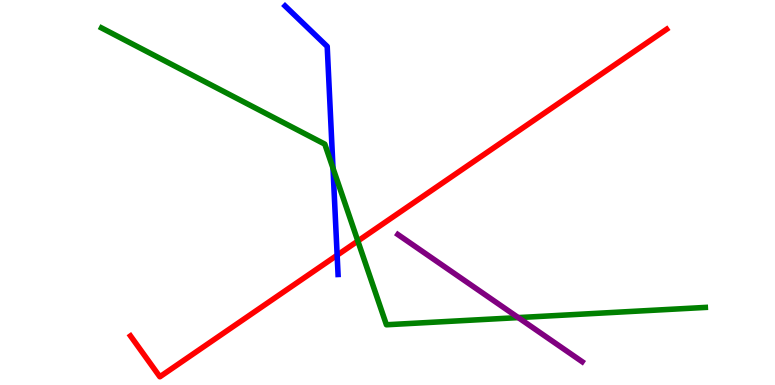[{'lines': ['blue', 'red'], 'intersections': [{'x': 4.35, 'y': 3.37}]}, {'lines': ['green', 'red'], 'intersections': [{'x': 4.62, 'y': 3.74}]}, {'lines': ['purple', 'red'], 'intersections': []}, {'lines': ['blue', 'green'], 'intersections': [{'x': 4.3, 'y': 5.63}]}, {'lines': ['blue', 'purple'], 'intersections': []}, {'lines': ['green', 'purple'], 'intersections': [{'x': 6.69, 'y': 1.75}]}]